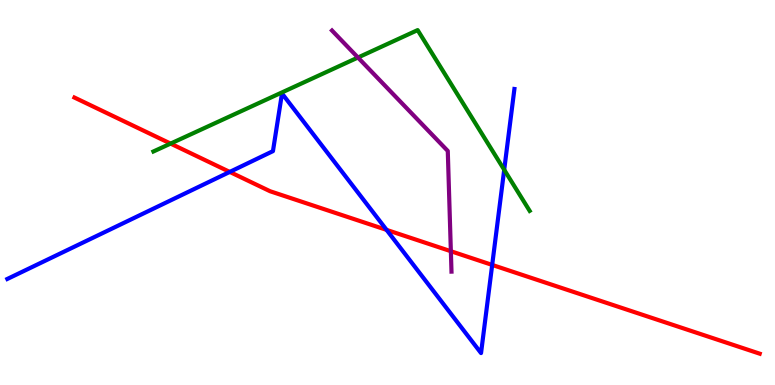[{'lines': ['blue', 'red'], 'intersections': [{'x': 2.96, 'y': 5.53}, {'x': 4.99, 'y': 4.03}, {'x': 6.35, 'y': 3.12}]}, {'lines': ['green', 'red'], 'intersections': [{'x': 2.2, 'y': 6.27}]}, {'lines': ['purple', 'red'], 'intersections': [{'x': 5.82, 'y': 3.47}]}, {'lines': ['blue', 'green'], 'intersections': [{'x': 6.51, 'y': 5.59}]}, {'lines': ['blue', 'purple'], 'intersections': []}, {'lines': ['green', 'purple'], 'intersections': [{'x': 4.62, 'y': 8.51}]}]